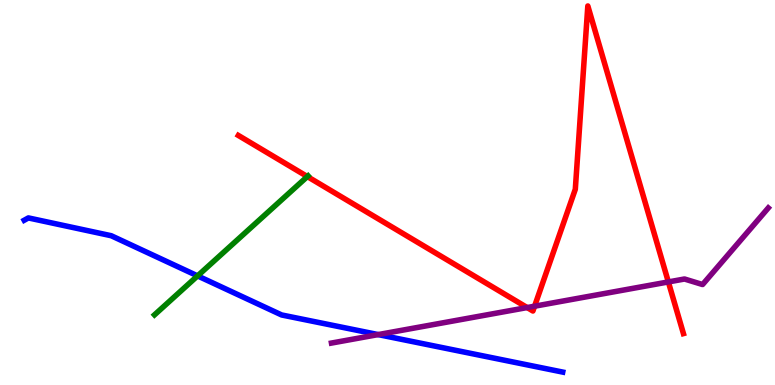[{'lines': ['blue', 'red'], 'intersections': []}, {'lines': ['green', 'red'], 'intersections': [{'x': 3.97, 'y': 5.41}]}, {'lines': ['purple', 'red'], 'intersections': [{'x': 6.8, 'y': 2.01}, {'x': 6.9, 'y': 2.05}, {'x': 8.62, 'y': 2.68}]}, {'lines': ['blue', 'green'], 'intersections': [{'x': 2.55, 'y': 2.83}]}, {'lines': ['blue', 'purple'], 'intersections': [{'x': 4.88, 'y': 1.31}]}, {'lines': ['green', 'purple'], 'intersections': []}]